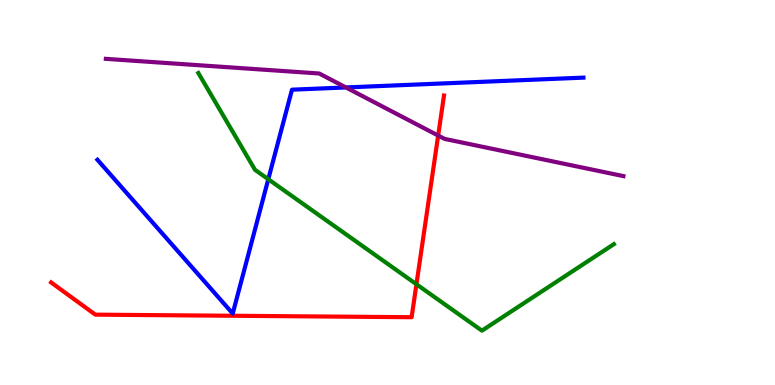[{'lines': ['blue', 'red'], 'intersections': []}, {'lines': ['green', 'red'], 'intersections': [{'x': 5.37, 'y': 2.62}]}, {'lines': ['purple', 'red'], 'intersections': [{'x': 5.65, 'y': 6.48}]}, {'lines': ['blue', 'green'], 'intersections': [{'x': 3.46, 'y': 5.34}]}, {'lines': ['blue', 'purple'], 'intersections': [{'x': 4.46, 'y': 7.73}]}, {'lines': ['green', 'purple'], 'intersections': []}]